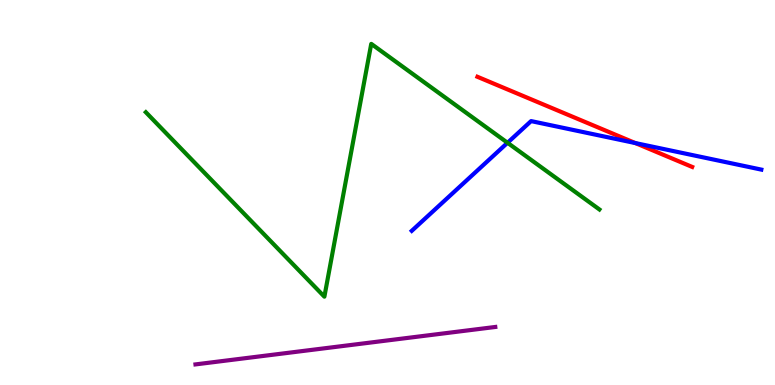[{'lines': ['blue', 'red'], 'intersections': [{'x': 8.2, 'y': 6.28}]}, {'lines': ['green', 'red'], 'intersections': []}, {'lines': ['purple', 'red'], 'intersections': []}, {'lines': ['blue', 'green'], 'intersections': [{'x': 6.55, 'y': 6.29}]}, {'lines': ['blue', 'purple'], 'intersections': []}, {'lines': ['green', 'purple'], 'intersections': []}]